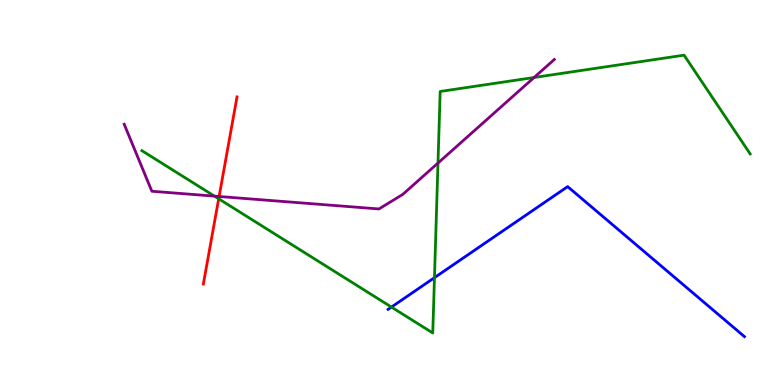[{'lines': ['blue', 'red'], 'intersections': []}, {'lines': ['green', 'red'], 'intersections': [{'x': 2.82, 'y': 4.84}]}, {'lines': ['purple', 'red'], 'intersections': [{'x': 2.83, 'y': 4.9}]}, {'lines': ['blue', 'green'], 'intersections': [{'x': 5.05, 'y': 2.02}, {'x': 5.61, 'y': 2.79}]}, {'lines': ['blue', 'purple'], 'intersections': []}, {'lines': ['green', 'purple'], 'intersections': [{'x': 2.77, 'y': 4.91}, {'x': 5.65, 'y': 5.77}, {'x': 6.89, 'y': 7.99}]}]